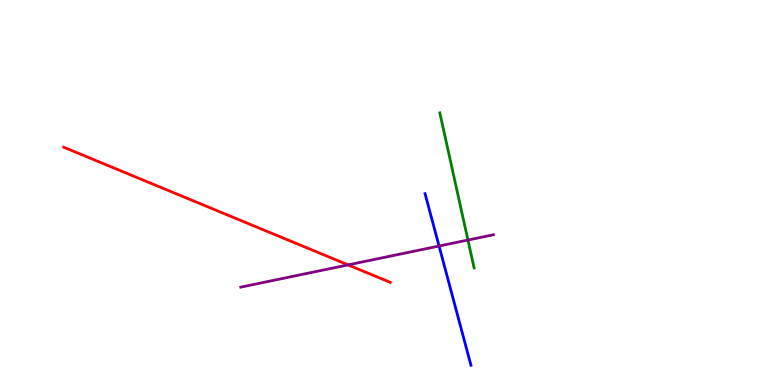[{'lines': ['blue', 'red'], 'intersections': []}, {'lines': ['green', 'red'], 'intersections': []}, {'lines': ['purple', 'red'], 'intersections': [{'x': 4.49, 'y': 3.12}]}, {'lines': ['blue', 'green'], 'intersections': []}, {'lines': ['blue', 'purple'], 'intersections': [{'x': 5.67, 'y': 3.61}]}, {'lines': ['green', 'purple'], 'intersections': [{'x': 6.04, 'y': 3.77}]}]